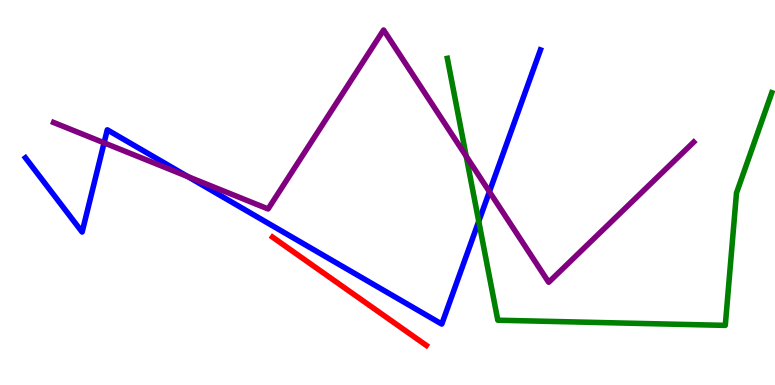[{'lines': ['blue', 'red'], 'intersections': []}, {'lines': ['green', 'red'], 'intersections': []}, {'lines': ['purple', 'red'], 'intersections': []}, {'lines': ['blue', 'green'], 'intersections': [{'x': 6.18, 'y': 4.25}]}, {'lines': ['blue', 'purple'], 'intersections': [{'x': 1.34, 'y': 6.29}, {'x': 2.42, 'y': 5.41}, {'x': 6.31, 'y': 5.02}]}, {'lines': ['green', 'purple'], 'intersections': [{'x': 6.02, 'y': 5.94}]}]